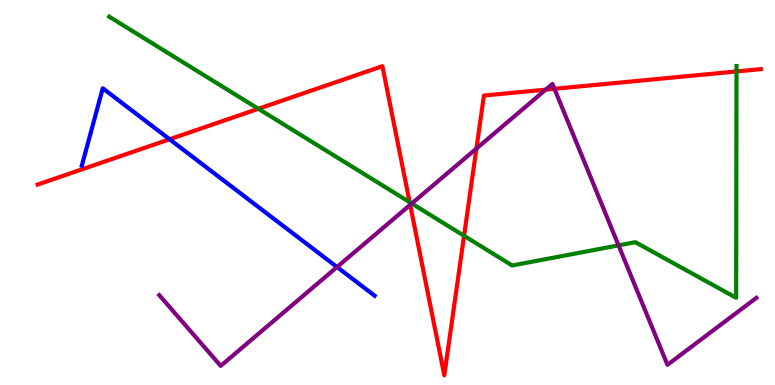[{'lines': ['blue', 'red'], 'intersections': [{'x': 2.19, 'y': 6.38}]}, {'lines': ['green', 'red'], 'intersections': [{'x': 3.33, 'y': 7.17}, {'x': 5.29, 'y': 4.75}, {'x': 5.99, 'y': 3.88}, {'x': 9.5, 'y': 8.14}]}, {'lines': ['purple', 'red'], 'intersections': [{'x': 5.29, 'y': 4.68}, {'x': 6.15, 'y': 6.14}, {'x': 7.04, 'y': 7.67}, {'x': 7.15, 'y': 7.69}]}, {'lines': ['blue', 'green'], 'intersections': []}, {'lines': ['blue', 'purple'], 'intersections': [{'x': 4.35, 'y': 3.06}]}, {'lines': ['green', 'purple'], 'intersections': [{'x': 5.31, 'y': 4.71}, {'x': 7.98, 'y': 3.63}]}]